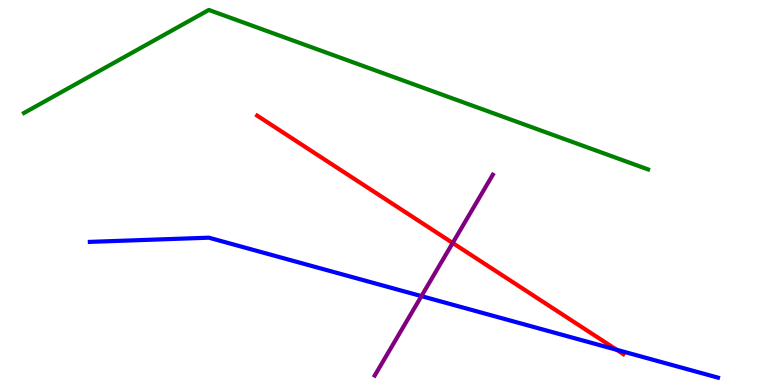[{'lines': ['blue', 'red'], 'intersections': [{'x': 7.96, 'y': 0.915}]}, {'lines': ['green', 'red'], 'intersections': []}, {'lines': ['purple', 'red'], 'intersections': [{'x': 5.84, 'y': 3.69}]}, {'lines': ['blue', 'green'], 'intersections': []}, {'lines': ['blue', 'purple'], 'intersections': [{'x': 5.44, 'y': 2.31}]}, {'lines': ['green', 'purple'], 'intersections': []}]